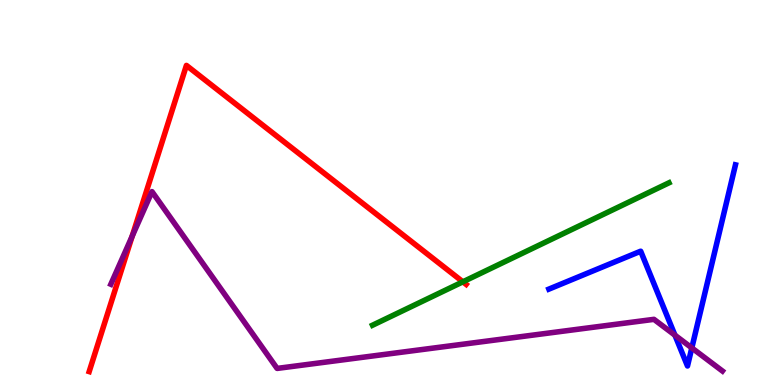[{'lines': ['blue', 'red'], 'intersections': []}, {'lines': ['green', 'red'], 'intersections': [{'x': 5.97, 'y': 2.68}]}, {'lines': ['purple', 'red'], 'intersections': [{'x': 1.71, 'y': 3.87}]}, {'lines': ['blue', 'green'], 'intersections': []}, {'lines': ['blue', 'purple'], 'intersections': [{'x': 8.71, 'y': 1.29}, {'x': 8.93, 'y': 0.963}]}, {'lines': ['green', 'purple'], 'intersections': []}]